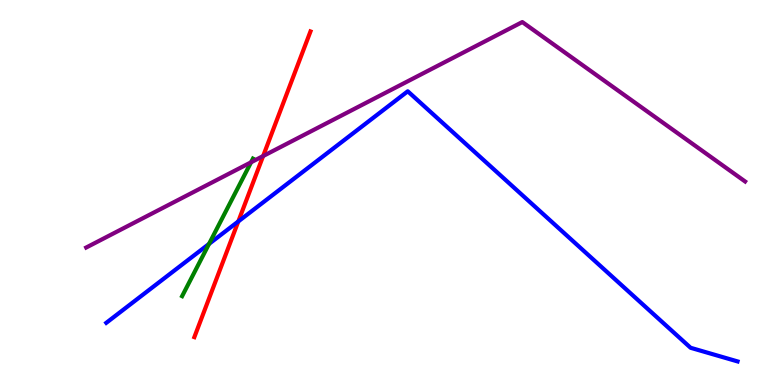[{'lines': ['blue', 'red'], 'intersections': [{'x': 3.07, 'y': 4.25}]}, {'lines': ['green', 'red'], 'intersections': []}, {'lines': ['purple', 'red'], 'intersections': [{'x': 3.4, 'y': 5.95}]}, {'lines': ['blue', 'green'], 'intersections': [{'x': 2.7, 'y': 3.66}]}, {'lines': ['blue', 'purple'], 'intersections': []}, {'lines': ['green', 'purple'], 'intersections': [{'x': 3.24, 'y': 5.79}]}]